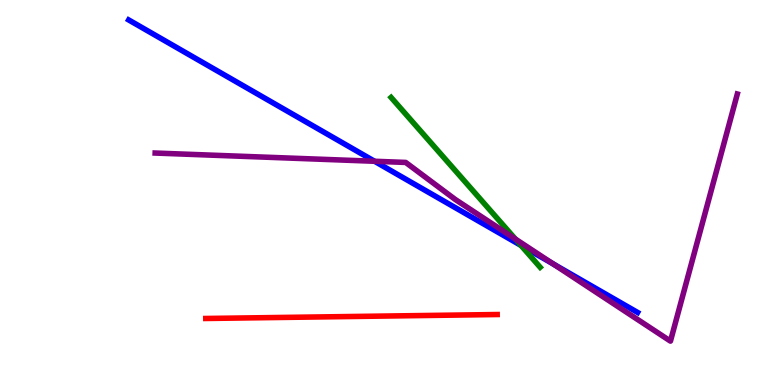[{'lines': ['blue', 'red'], 'intersections': []}, {'lines': ['green', 'red'], 'intersections': []}, {'lines': ['purple', 'red'], 'intersections': []}, {'lines': ['blue', 'green'], 'intersections': [{'x': 6.72, 'y': 3.63}]}, {'lines': ['blue', 'purple'], 'intersections': [{'x': 4.83, 'y': 5.81}, {'x': 7.14, 'y': 3.14}]}, {'lines': ['green', 'purple'], 'intersections': [{'x': 6.65, 'y': 3.79}]}]